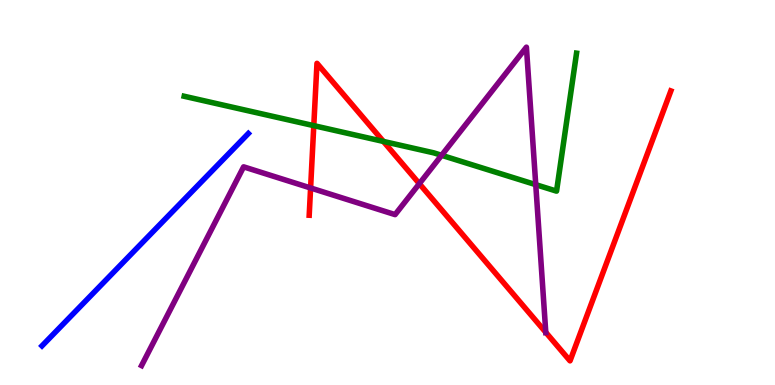[{'lines': ['blue', 'red'], 'intersections': []}, {'lines': ['green', 'red'], 'intersections': [{'x': 4.05, 'y': 6.74}, {'x': 4.95, 'y': 6.33}]}, {'lines': ['purple', 'red'], 'intersections': [{'x': 4.01, 'y': 5.12}, {'x': 5.41, 'y': 5.23}, {'x': 7.04, 'y': 1.37}]}, {'lines': ['blue', 'green'], 'intersections': []}, {'lines': ['blue', 'purple'], 'intersections': []}, {'lines': ['green', 'purple'], 'intersections': [{'x': 5.7, 'y': 5.97}, {'x': 6.91, 'y': 5.2}]}]